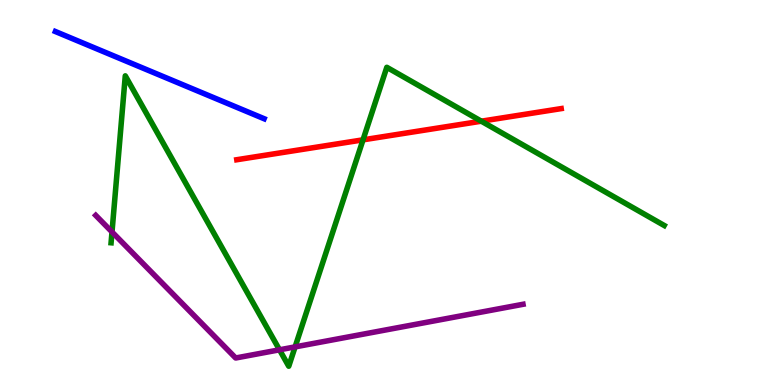[{'lines': ['blue', 'red'], 'intersections': []}, {'lines': ['green', 'red'], 'intersections': [{'x': 4.68, 'y': 6.37}, {'x': 6.21, 'y': 6.85}]}, {'lines': ['purple', 'red'], 'intersections': []}, {'lines': ['blue', 'green'], 'intersections': []}, {'lines': ['blue', 'purple'], 'intersections': []}, {'lines': ['green', 'purple'], 'intersections': [{'x': 1.45, 'y': 3.98}, {'x': 3.61, 'y': 0.914}, {'x': 3.81, 'y': 0.99}]}]